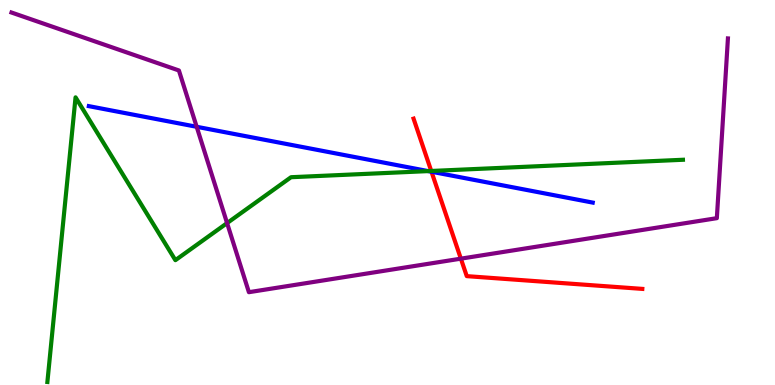[{'lines': ['blue', 'red'], 'intersections': [{'x': 5.57, 'y': 5.54}]}, {'lines': ['green', 'red'], 'intersections': [{'x': 5.56, 'y': 5.56}]}, {'lines': ['purple', 'red'], 'intersections': [{'x': 5.95, 'y': 3.28}]}, {'lines': ['blue', 'green'], 'intersections': [{'x': 5.53, 'y': 5.56}]}, {'lines': ['blue', 'purple'], 'intersections': [{'x': 2.54, 'y': 6.71}]}, {'lines': ['green', 'purple'], 'intersections': [{'x': 2.93, 'y': 4.21}]}]